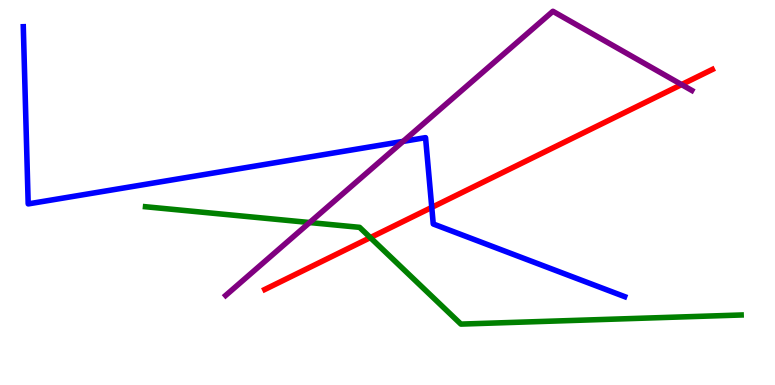[{'lines': ['blue', 'red'], 'intersections': [{'x': 5.57, 'y': 4.61}]}, {'lines': ['green', 'red'], 'intersections': [{'x': 4.78, 'y': 3.83}]}, {'lines': ['purple', 'red'], 'intersections': [{'x': 8.79, 'y': 7.8}]}, {'lines': ['blue', 'green'], 'intersections': []}, {'lines': ['blue', 'purple'], 'intersections': [{'x': 5.2, 'y': 6.33}]}, {'lines': ['green', 'purple'], 'intersections': [{'x': 4.0, 'y': 4.22}]}]